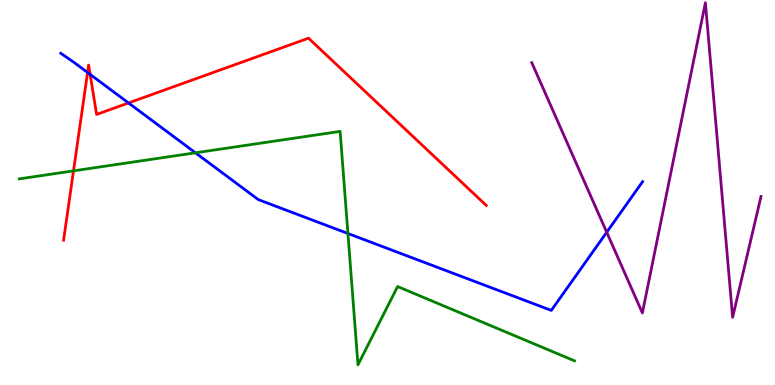[{'lines': ['blue', 'red'], 'intersections': [{'x': 1.13, 'y': 8.12}, {'x': 1.16, 'y': 8.07}, {'x': 1.66, 'y': 7.33}]}, {'lines': ['green', 'red'], 'intersections': [{'x': 0.948, 'y': 5.56}]}, {'lines': ['purple', 'red'], 'intersections': []}, {'lines': ['blue', 'green'], 'intersections': [{'x': 2.52, 'y': 6.03}, {'x': 4.49, 'y': 3.94}]}, {'lines': ['blue', 'purple'], 'intersections': [{'x': 7.83, 'y': 3.97}]}, {'lines': ['green', 'purple'], 'intersections': []}]